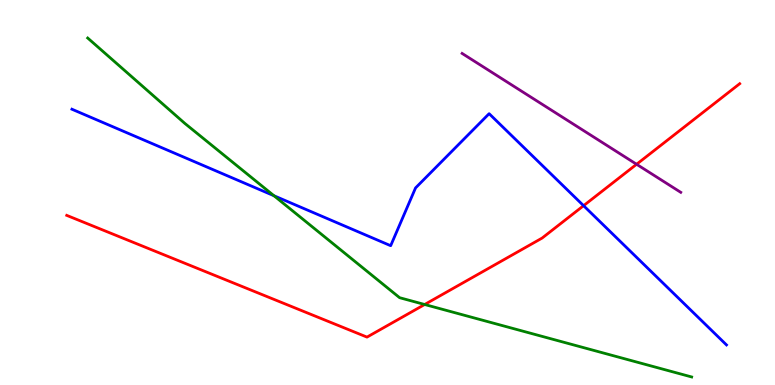[{'lines': ['blue', 'red'], 'intersections': [{'x': 7.53, 'y': 4.66}]}, {'lines': ['green', 'red'], 'intersections': [{'x': 5.48, 'y': 2.09}]}, {'lines': ['purple', 'red'], 'intersections': [{'x': 8.21, 'y': 5.73}]}, {'lines': ['blue', 'green'], 'intersections': [{'x': 3.53, 'y': 4.92}]}, {'lines': ['blue', 'purple'], 'intersections': []}, {'lines': ['green', 'purple'], 'intersections': []}]